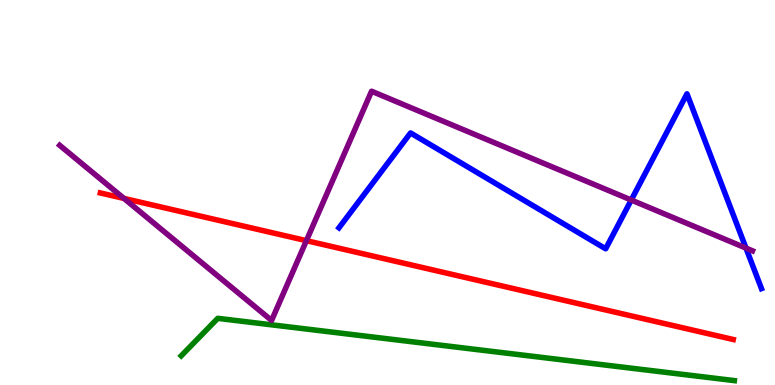[{'lines': ['blue', 'red'], 'intersections': []}, {'lines': ['green', 'red'], 'intersections': []}, {'lines': ['purple', 'red'], 'intersections': [{'x': 1.6, 'y': 4.85}, {'x': 3.95, 'y': 3.75}]}, {'lines': ['blue', 'green'], 'intersections': []}, {'lines': ['blue', 'purple'], 'intersections': [{'x': 8.15, 'y': 4.8}, {'x': 9.63, 'y': 3.56}]}, {'lines': ['green', 'purple'], 'intersections': []}]